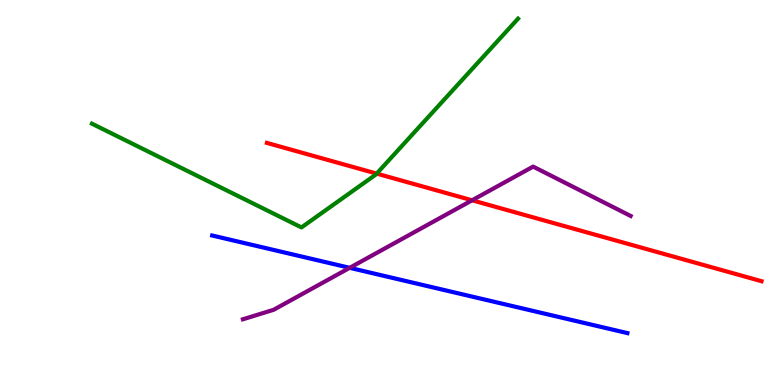[{'lines': ['blue', 'red'], 'intersections': []}, {'lines': ['green', 'red'], 'intersections': [{'x': 4.86, 'y': 5.49}]}, {'lines': ['purple', 'red'], 'intersections': [{'x': 6.09, 'y': 4.8}]}, {'lines': ['blue', 'green'], 'intersections': []}, {'lines': ['blue', 'purple'], 'intersections': [{'x': 4.51, 'y': 3.04}]}, {'lines': ['green', 'purple'], 'intersections': []}]